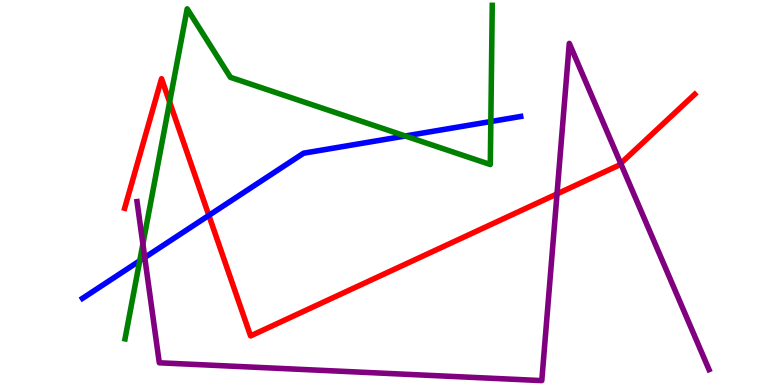[{'lines': ['blue', 'red'], 'intersections': [{'x': 2.69, 'y': 4.41}]}, {'lines': ['green', 'red'], 'intersections': [{'x': 2.19, 'y': 7.35}]}, {'lines': ['purple', 'red'], 'intersections': [{'x': 7.19, 'y': 4.96}, {'x': 8.01, 'y': 5.76}]}, {'lines': ['blue', 'green'], 'intersections': [{'x': 1.8, 'y': 3.23}, {'x': 5.23, 'y': 6.47}, {'x': 6.33, 'y': 6.84}]}, {'lines': ['blue', 'purple'], 'intersections': [{'x': 1.87, 'y': 3.31}]}, {'lines': ['green', 'purple'], 'intersections': [{'x': 1.84, 'y': 3.66}]}]